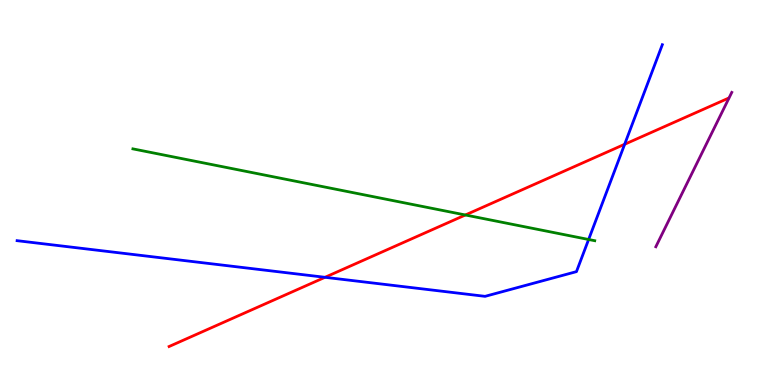[{'lines': ['blue', 'red'], 'intersections': [{'x': 4.19, 'y': 2.8}, {'x': 8.06, 'y': 6.25}]}, {'lines': ['green', 'red'], 'intersections': [{'x': 6.0, 'y': 4.42}]}, {'lines': ['purple', 'red'], 'intersections': []}, {'lines': ['blue', 'green'], 'intersections': [{'x': 7.6, 'y': 3.78}]}, {'lines': ['blue', 'purple'], 'intersections': []}, {'lines': ['green', 'purple'], 'intersections': []}]